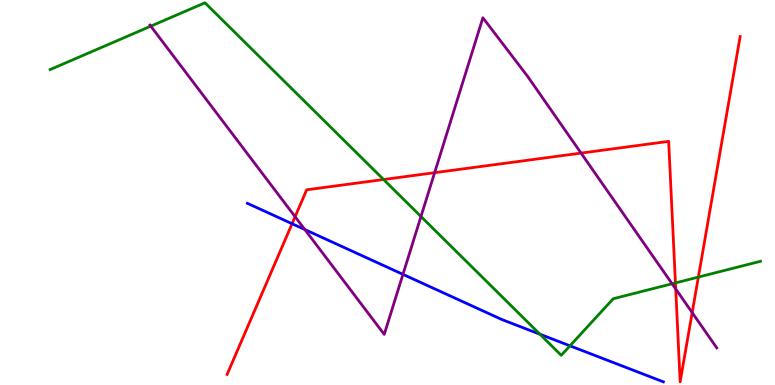[{'lines': ['blue', 'red'], 'intersections': [{'x': 3.77, 'y': 4.19}]}, {'lines': ['green', 'red'], 'intersections': [{'x': 4.95, 'y': 5.34}, {'x': 8.72, 'y': 2.65}, {'x': 9.01, 'y': 2.8}]}, {'lines': ['purple', 'red'], 'intersections': [{'x': 3.81, 'y': 4.37}, {'x': 5.61, 'y': 5.51}, {'x': 7.5, 'y': 6.02}, {'x': 8.72, 'y': 2.49}, {'x': 8.93, 'y': 1.88}]}, {'lines': ['blue', 'green'], 'intersections': [{'x': 6.97, 'y': 1.32}, {'x': 7.35, 'y': 1.02}]}, {'lines': ['blue', 'purple'], 'intersections': [{'x': 3.93, 'y': 4.04}, {'x': 5.2, 'y': 2.87}]}, {'lines': ['green', 'purple'], 'intersections': [{'x': 1.95, 'y': 9.32}, {'x': 5.43, 'y': 4.38}, {'x': 8.67, 'y': 2.63}]}]